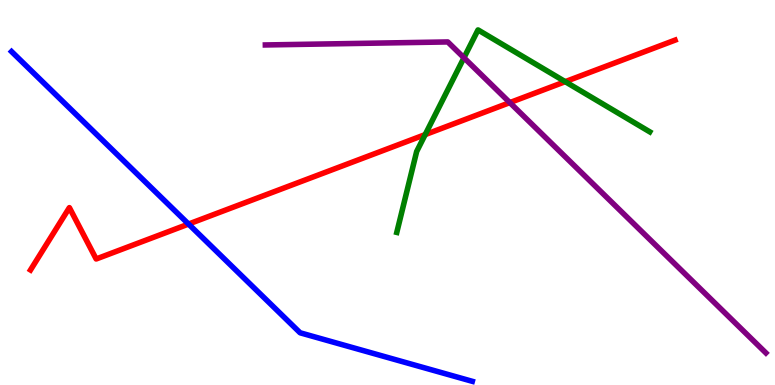[{'lines': ['blue', 'red'], 'intersections': [{'x': 2.43, 'y': 4.18}]}, {'lines': ['green', 'red'], 'intersections': [{'x': 5.49, 'y': 6.5}, {'x': 7.29, 'y': 7.88}]}, {'lines': ['purple', 'red'], 'intersections': [{'x': 6.58, 'y': 7.33}]}, {'lines': ['blue', 'green'], 'intersections': []}, {'lines': ['blue', 'purple'], 'intersections': []}, {'lines': ['green', 'purple'], 'intersections': [{'x': 5.99, 'y': 8.5}]}]